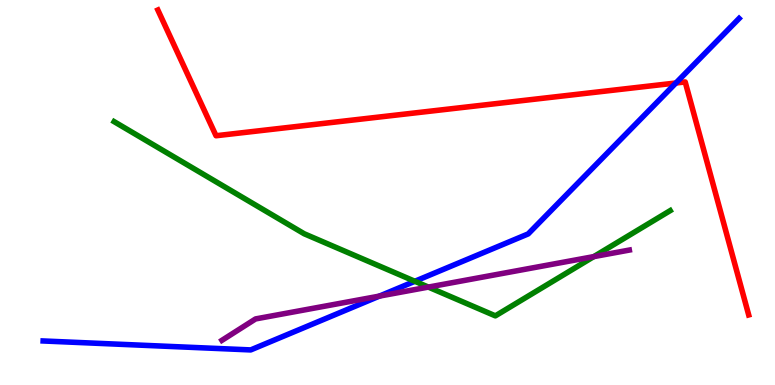[{'lines': ['blue', 'red'], 'intersections': [{'x': 8.72, 'y': 7.84}]}, {'lines': ['green', 'red'], 'intersections': []}, {'lines': ['purple', 'red'], 'intersections': []}, {'lines': ['blue', 'green'], 'intersections': [{'x': 5.35, 'y': 2.69}]}, {'lines': ['blue', 'purple'], 'intersections': [{'x': 4.9, 'y': 2.31}]}, {'lines': ['green', 'purple'], 'intersections': [{'x': 5.53, 'y': 2.54}, {'x': 7.66, 'y': 3.33}]}]